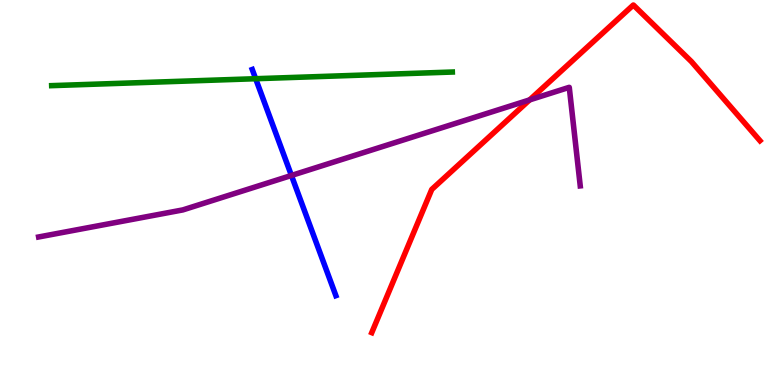[{'lines': ['blue', 'red'], 'intersections': []}, {'lines': ['green', 'red'], 'intersections': []}, {'lines': ['purple', 'red'], 'intersections': [{'x': 6.83, 'y': 7.41}]}, {'lines': ['blue', 'green'], 'intersections': [{'x': 3.3, 'y': 7.96}]}, {'lines': ['blue', 'purple'], 'intersections': [{'x': 3.76, 'y': 5.44}]}, {'lines': ['green', 'purple'], 'intersections': []}]